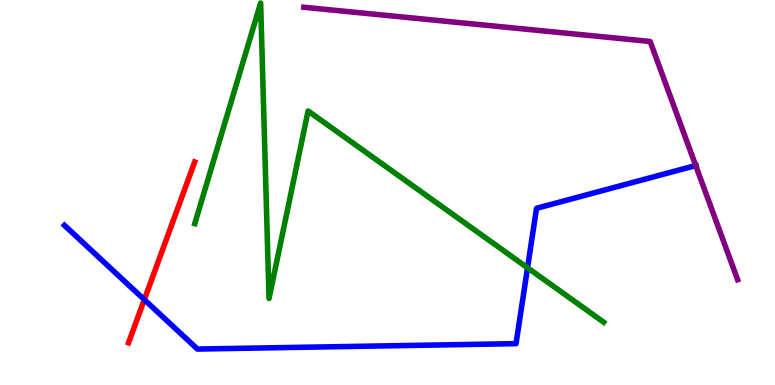[{'lines': ['blue', 'red'], 'intersections': [{'x': 1.86, 'y': 2.22}]}, {'lines': ['green', 'red'], 'intersections': []}, {'lines': ['purple', 'red'], 'intersections': []}, {'lines': ['blue', 'green'], 'intersections': [{'x': 6.81, 'y': 3.04}]}, {'lines': ['blue', 'purple'], 'intersections': [{'x': 8.98, 'y': 5.7}]}, {'lines': ['green', 'purple'], 'intersections': []}]